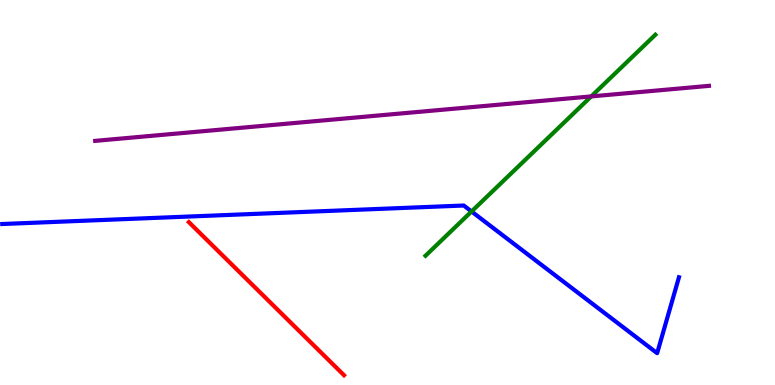[{'lines': ['blue', 'red'], 'intersections': []}, {'lines': ['green', 'red'], 'intersections': []}, {'lines': ['purple', 'red'], 'intersections': []}, {'lines': ['blue', 'green'], 'intersections': [{'x': 6.08, 'y': 4.51}]}, {'lines': ['blue', 'purple'], 'intersections': []}, {'lines': ['green', 'purple'], 'intersections': [{'x': 7.63, 'y': 7.5}]}]